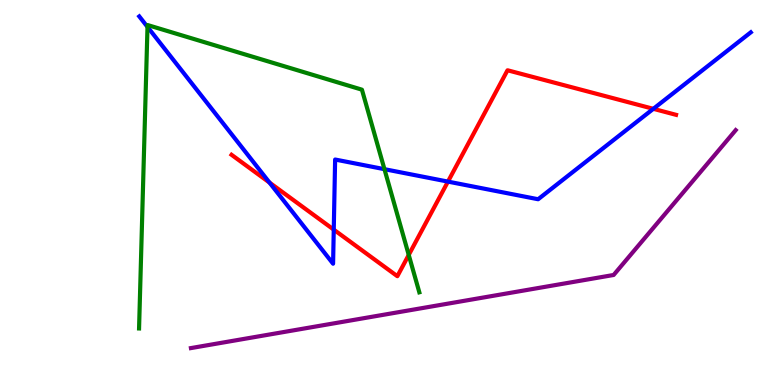[{'lines': ['blue', 'red'], 'intersections': [{'x': 3.48, 'y': 5.26}, {'x': 4.31, 'y': 4.04}, {'x': 5.78, 'y': 5.28}, {'x': 8.43, 'y': 7.17}]}, {'lines': ['green', 'red'], 'intersections': [{'x': 5.27, 'y': 3.38}]}, {'lines': ['purple', 'red'], 'intersections': []}, {'lines': ['blue', 'green'], 'intersections': [{'x': 1.9, 'y': 9.3}, {'x': 4.96, 'y': 5.61}]}, {'lines': ['blue', 'purple'], 'intersections': []}, {'lines': ['green', 'purple'], 'intersections': []}]